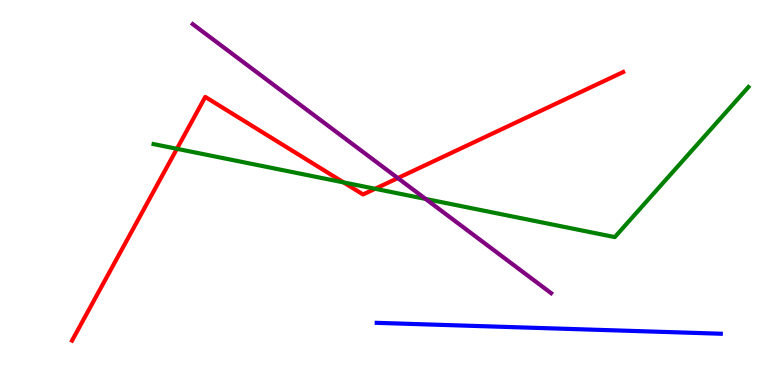[{'lines': ['blue', 'red'], 'intersections': []}, {'lines': ['green', 'red'], 'intersections': [{'x': 2.28, 'y': 6.14}, {'x': 4.43, 'y': 5.26}, {'x': 4.84, 'y': 5.1}]}, {'lines': ['purple', 'red'], 'intersections': [{'x': 5.13, 'y': 5.37}]}, {'lines': ['blue', 'green'], 'intersections': []}, {'lines': ['blue', 'purple'], 'intersections': []}, {'lines': ['green', 'purple'], 'intersections': [{'x': 5.49, 'y': 4.83}]}]